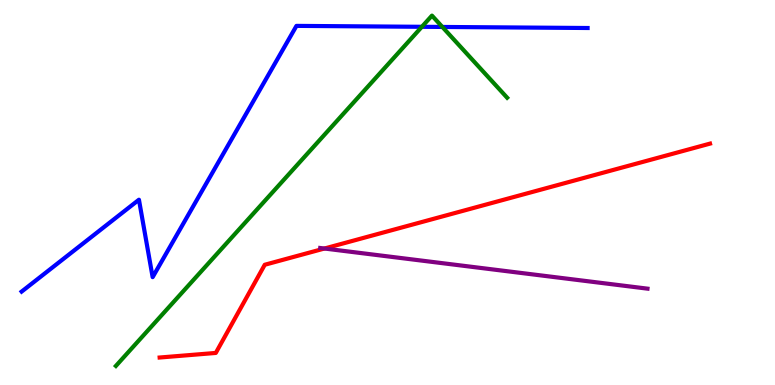[{'lines': ['blue', 'red'], 'intersections': []}, {'lines': ['green', 'red'], 'intersections': []}, {'lines': ['purple', 'red'], 'intersections': [{'x': 4.19, 'y': 3.54}]}, {'lines': ['blue', 'green'], 'intersections': [{'x': 5.44, 'y': 9.3}, {'x': 5.71, 'y': 9.3}]}, {'lines': ['blue', 'purple'], 'intersections': []}, {'lines': ['green', 'purple'], 'intersections': []}]